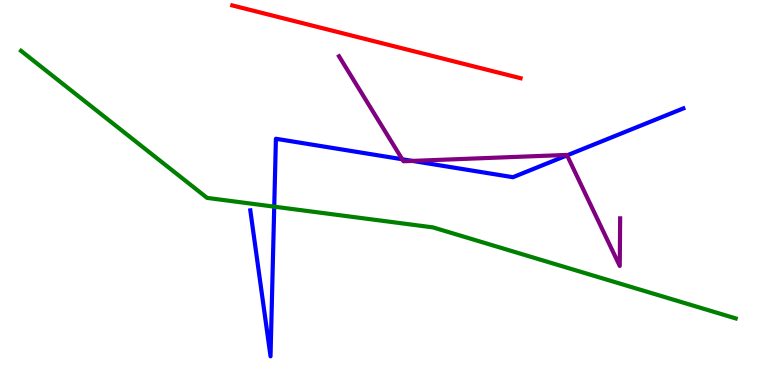[{'lines': ['blue', 'red'], 'intersections': []}, {'lines': ['green', 'red'], 'intersections': []}, {'lines': ['purple', 'red'], 'intersections': []}, {'lines': ['blue', 'green'], 'intersections': [{'x': 3.54, 'y': 4.63}]}, {'lines': ['blue', 'purple'], 'intersections': [{'x': 5.19, 'y': 5.86}, {'x': 5.32, 'y': 5.82}, {'x': 7.32, 'y': 5.96}]}, {'lines': ['green', 'purple'], 'intersections': []}]